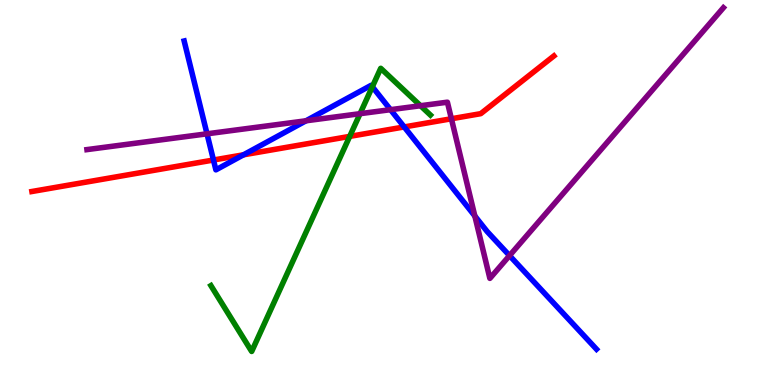[{'lines': ['blue', 'red'], 'intersections': [{'x': 2.75, 'y': 5.84}, {'x': 3.14, 'y': 5.98}, {'x': 5.22, 'y': 6.7}]}, {'lines': ['green', 'red'], 'intersections': [{'x': 4.51, 'y': 6.46}]}, {'lines': ['purple', 'red'], 'intersections': [{'x': 5.82, 'y': 6.92}]}, {'lines': ['blue', 'green'], 'intersections': [{'x': 4.8, 'y': 7.75}]}, {'lines': ['blue', 'purple'], 'intersections': [{'x': 2.67, 'y': 6.52}, {'x': 3.95, 'y': 6.86}, {'x': 5.04, 'y': 7.15}, {'x': 6.13, 'y': 4.39}, {'x': 6.57, 'y': 3.36}]}, {'lines': ['green', 'purple'], 'intersections': [{'x': 4.65, 'y': 7.05}, {'x': 5.43, 'y': 7.25}]}]